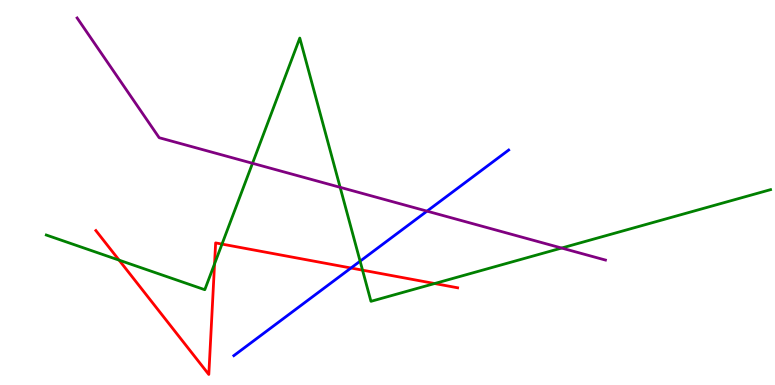[{'lines': ['blue', 'red'], 'intersections': [{'x': 4.53, 'y': 3.04}]}, {'lines': ['green', 'red'], 'intersections': [{'x': 1.54, 'y': 3.24}, {'x': 2.77, 'y': 3.15}, {'x': 2.86, 'y': 3.66}, {'x': 4.68, 'y': 2.98}, {'x': 5.61, 'y': 2.64}]}, {'lines': ['purple', 'red'], 'intersections': []}, {'lines': ['blue', 'green'], 'intersections': [{'x': 4.65, 'y': 3.22}]}, {'lines': ['blue', 'purple'], 'intersections': [{'x': 5.51, 'y': 4.52}]}, {'lines': ['green', 'purple'], 'intersections': [{'x': 3.26, 'y': 5.76}, {'x': 4.39, 'y': 5.13}, {'x': 7.25, 'y': 3.56}]}]